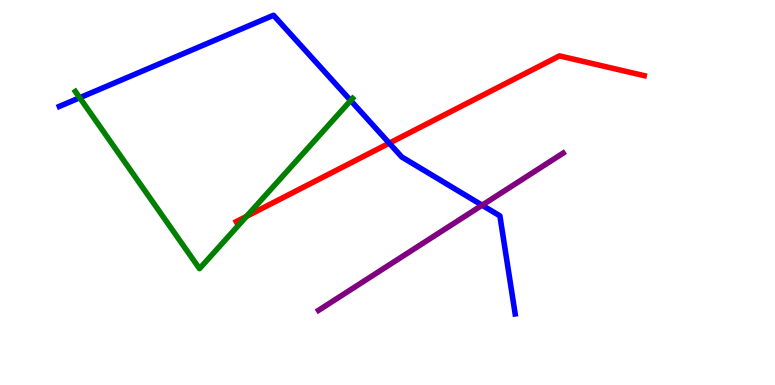[{'lines': ['blue', 'red'], 'intersections': [{'x': 5.02, 'y': 6.28}]}, {'lines': ['green', 'red'], 'intersections': [{'x': 3.18, 'y': 4.38}]}, {'lines': ['purple', 'red'], 'intersections': []}, {'lines': ['blue', 'green'], 'intersections': [{'x': 1.03, 'y': 7.46}, {'x': 4.52, 'y': 7.39}]}, {'lines': ['blue', 'purple'], 'intersections': [{'x': 6.22, 'y': 4.67}]}, {'lines': ['green', 'purple'], 'intersections': []}]